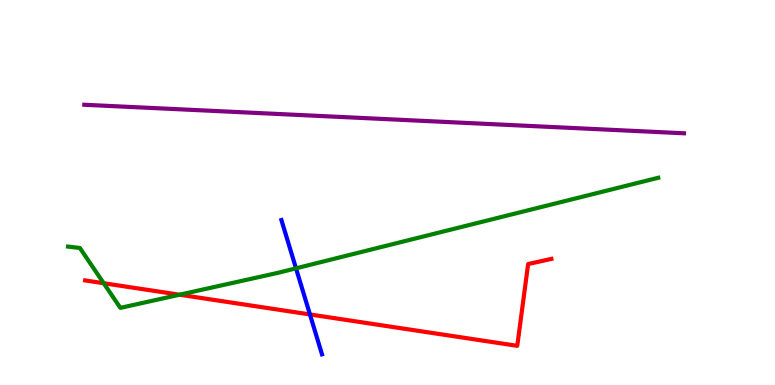[{'lines': ['blue', 'red'], 'intersections': [{'x': 4.0, 'y': 1.83}]}, {'lines': ['green', 'red'], 'intersections': [{'x': 1.34, 'y': 2.64}, {'x': 2.32, 'y': 2.35}]}, {'lines': ['purple', 'red'], 'intersections': []}, {'lines': ['blue', 'green'], 'intersections': [{'x': 3.82, 'y': 3.03}]}, {'lines': ['blue', 'purple'], 'intersections': []}, {'lines': ['green', 'purple'], 'intersections': []}]